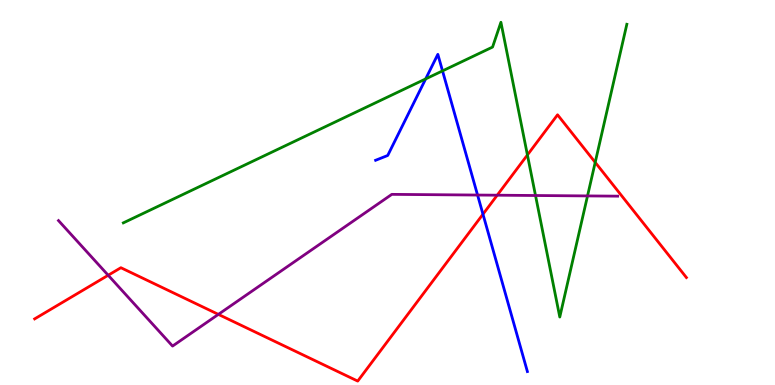[{'lines': ['blue', 'red'], 'intersections': [{'x': 6.23, 'y': 4.44}]}, {'lines': ['green', 'red'], 'intersections': [{'x': 6.81, 'y': 5.98}, {'x': 7.68, 'y': 5.78}]}, {'lines': ['purple', 'red'], 'intersections': [{'x': 1.4, 'y': 2.85}, {'x': 2.82, 'y': 1.83}, {'x': 6.42, 'y': 4.93}]}, {'lines': ['blue', 'green'], 'intersections': [{'x': 5.49, 'y': 7.95}, {'x': 5.71, 'y': 8.16}]}, {'lines': ['blue', 'purple'], 'intersections': [{'x': 6.16, 'y': 4.93}]}, {'lines': ['green', 'purple'], 'intersections': [{'x': 6.91, 'y': 4.92}, {'x': 7.58, 'y': 4.91}]}]